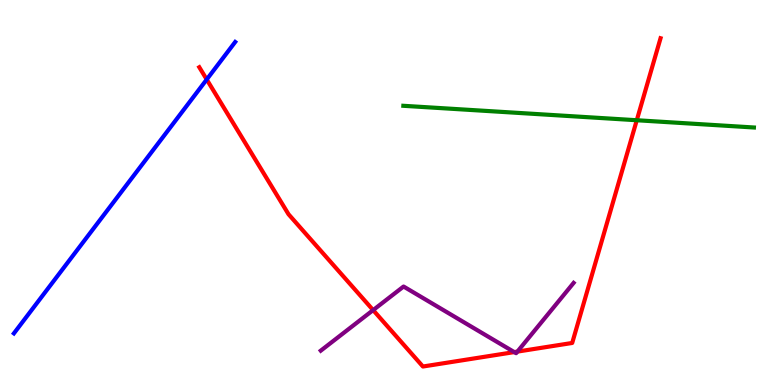[{'lines': ['blue', 'red'], 'intersections': [{'x': 2.67, 'y': 7.94}]}, {'lines': ['green', 'red'], 'intersections': [{'x': 8.22, 'y': 6.88}]}, {'lines': ['purple', 'red'], 'intersections': [{'x': 4.81, 'y': 1.95}, {'x': 6.64, 'y': 0.855}, {'x': 6.68, 'y': 0.867}]}, {'lines': ['blue', 'green'], 'intersections': []}, {'lines': ['blue', 'purple'], 'intersections': []}, {'lines': ['green', 'purple'], 'intersections': []}]